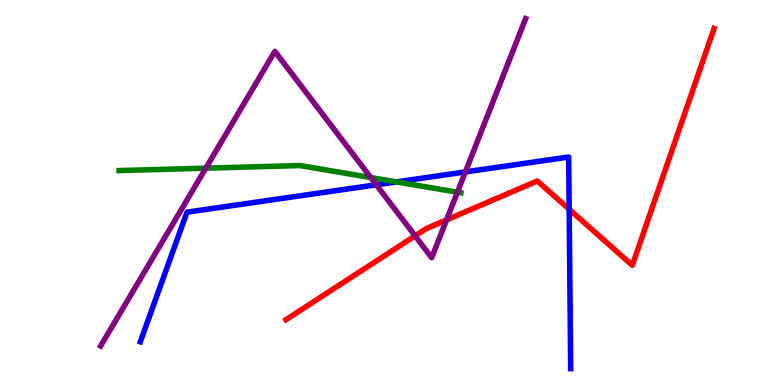[{'lines': ['blue', 'red'], 'intersections': [{'x': 7.34, 'y': 4.56}]}, {'lines': ['green', 'red'], 'intersections': []}, {'lines': ['purple', 'red'], 'intersections': [{'x': 5.36, 'y': 3.87}, {'x': 5.76, 'y': 4.29}]}, {'lines': ['blue', 'green'], 'intersections': [{'x': 5.12, 'y': 5.28}]}, {'lines': ['blue', 'purple'], 'intersections': [{'x': 4.86, 'y': 5.2}, {'x': 6.01, 'y': 5.53}]}, {'lines': ['green', 'purple'], 'intersections': [{'x': 2.66, 'y': 5.63}, {'x': 4.78, 'y': 5.39}, {'x': 5.9, 'y': 5.01}]}]